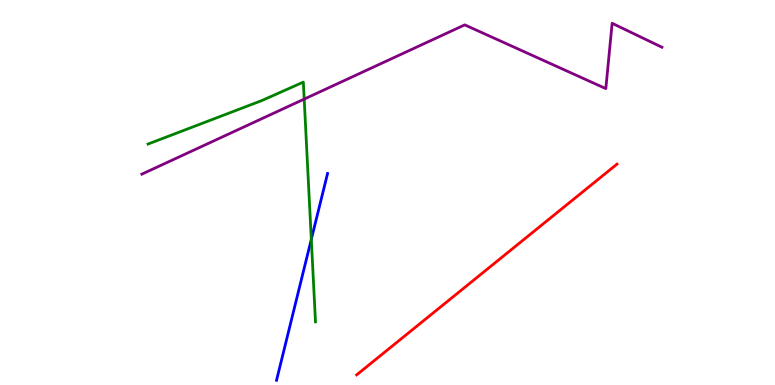[{'lines': ['blue', 'red'], 'intersections': []}, {'lines': ['green', 'red'], 'intersections': []}, {'lines': ['purple', 'red'], 'intersections': []}, {'lines': ['blue', 'green'], 'intersections': [{'x': 4.02, 'y': 3.78}]}, {'lines': ['blue', 'purple'], 'intersections': []}, {'lines': ['green', 'purple'], 'intersections': [{'x': 3.93, 'y': 7.43}]}]